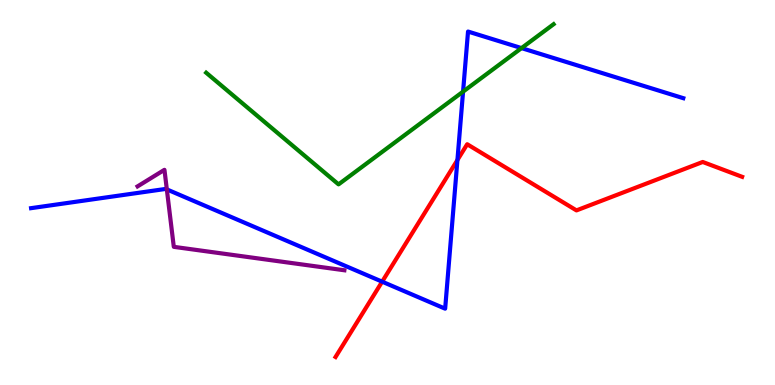[{'lines': ['blue', 'red'], 'intersections': [{'x': 4.93, 'y': 2.68}, {'x': 5.9, 'y': 5.84}]}, {'lines': ['green', 'red'], 'intersections': []}, {'lines': ['purple', 'red'], 'intersections': []}, {'lines': ['blue', 'green'], 'intersections': [{'x': 5.98, 'y': 7.62}, {'x': 6.73, 'y': 8.75}]}, {'lines': ['blue', 'purple'], 'intersections': [{'x': 2.15, 'y': 5.08}]}, {'lines': ['green', 'purple'], 'intersections': []}]